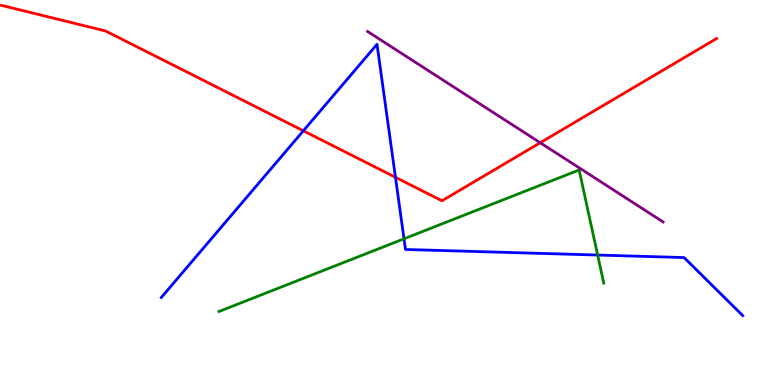[{'lines': ['blue', 'red'], 'intersections': [{'x': 3.91, 'y': 6.6}, {'x': 5.1, 'y': 5.39}]}, {'lines': ['green', 'red'], 'intersections': []}, {'lines': ['purple', 'red'], 'intersections': [{'x': 6.97, 'y': 6.29}]}, {'lines': ['blue', 'green'], 'intersections': [{'x': 5.21, 'y': 3.8}, {'x': 7.71, 'y': 3.38}]}, {'lines': ['blue', 'purple'], 'intersections': []}, {'lines': ['green', 'purple'], 'intersections': []}]